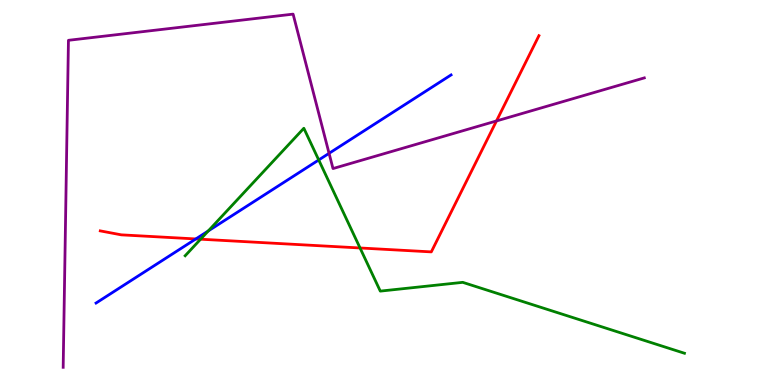[{'lines': ['blue', 'red'], 'intersections': [{'x': 2.53, 'y': 3.79}]}, {'lines': ['green', 'red'], 'intersections': [{'x': 2.59, 'y': 3.79}, {'x': 4.65, 'y': 3.56}]}, {'lines': ['purple', 'red'], 'intersections': [{'x': 6.41, 'y': 6.86}]}, {'lines': ['blue', 'green'], 'intersections': [{'x': 2.69, 'y': 4.0}, {'x': 4.11, 'y': 5.85}]}, {'lines': ['blue', 'purple'], 'intersections': [{'x': 4.25, 'y': 6.02}]}, {'lines': ['green', 'purple'], 'intersections': []}]